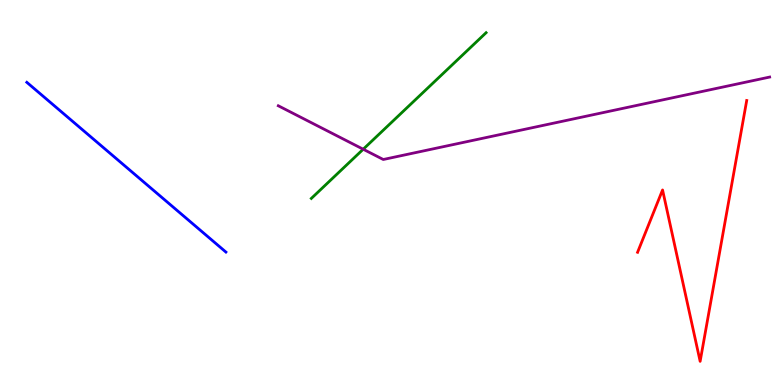[{'lines': ['blue', 'red'], 'intersections': []}, {'lines': ['green', 'red'], 'intersections': []}, {'lines': ['purple', 'red'], 'intersections': []}, {'lines': ['blue', 'green'], 'intersections': []}, {'lines': ['blue', 'purple'], 'intersections': []}, {'lines': ['green', 'purple'], 'intersections': [{'x': 4.69, 'y': 6.12}]}]